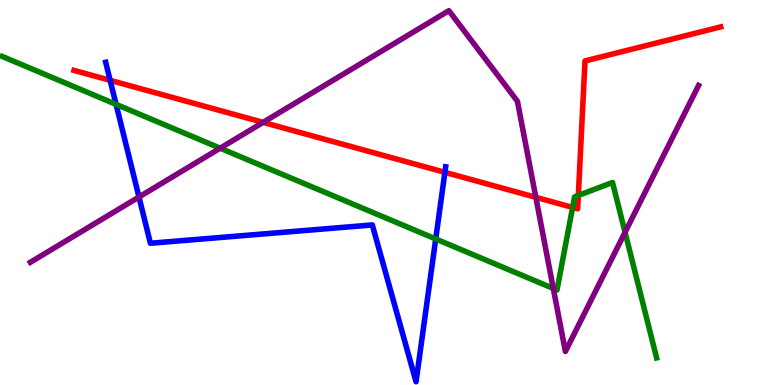[{'lines': ['blue', 'red'], 'intersections': [{'x': 1.42, 'y': 7.91}, {'x': 5.74, 'y': 5.52}]}, {'lines': ['green', 'red'], 'intersections': [{'x': 7.39, 'y': 4.61}, {'x': 7.46, 'y': 4.92}]}, {'lines': ['purple', 'red'], 'intersections': [{'x': 3.39, 'y': 6.82}, {'x': 6.91, 'y': 4.87}]}, {'lines': ['blue', 'green'], 'intersections': [{'x': 1.5, 'y': 7.29}, {'x': 5.62, 'y': 3.79}]}, {'lines': ['blue', 'purple'], 'intersections': [{'x': 1.79, 'y': 4.88}]}, {'lines': ['green', 'purple'], 'intersections': [{'x': 2.84, 'y': 6.15}, {'x': 7.14, 'y': 2.51}, {'x': 8.07, 'y': 3.97}]}]